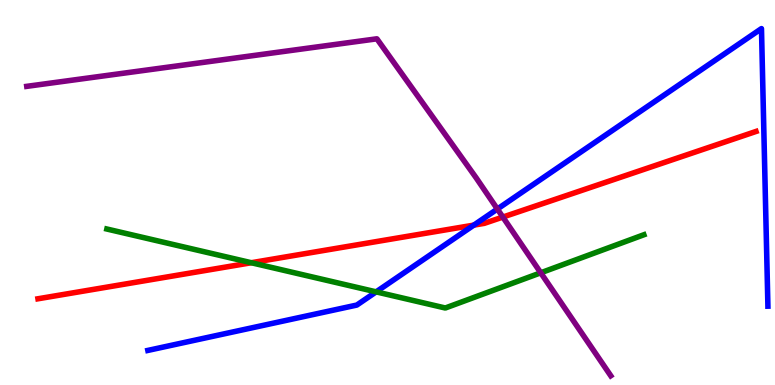[{'lines': ['blue', 'red'], 'intersections': [{'x': 6.11, 'y': 4.15}]}, {'lines': ['green', 'red'], 'intersections': [{'x': 3.24, 'y': 3.18}]}, {'lines': ['purple', 'red'], 'intersections': [{'x': 6.49, 'y': 4.36}]}, {'lines': ['blue', 'green'], 'intersections': [{'x': 4.85, 'y': 2.42}]}, {'lines': ['blue', 'purple'], 'intersections': [{'x': 6.42, 'y': 4.57}]}, {'lines': ['green', 'purple'], 'intersections': [{'x': 6.98, 'y': 2.91}]}]